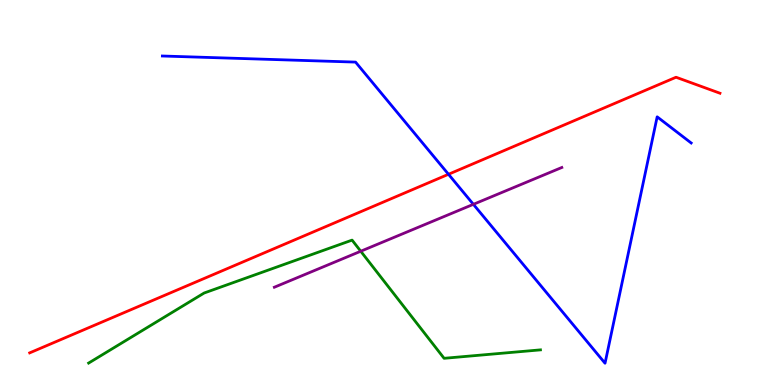[{'lines': ['blue', 'red'], 'intersections': [{'x': 5.79, 'y': 5.47}]}, {'lines': ['green', 'red'], 'intersections': []}, {'lines': ['purple', 'red'], 'intersections': []}, {'lines': ['blue', 'green'], 'intersections': []}, {'lines': ['blue', 'purple'], 'intersections': [{'x': 6.11, 'y': 4.69}]}, {'lines': ['green', 'purple'], 'intersections': [{'x': 4.65, 'y': 3.47}]}]